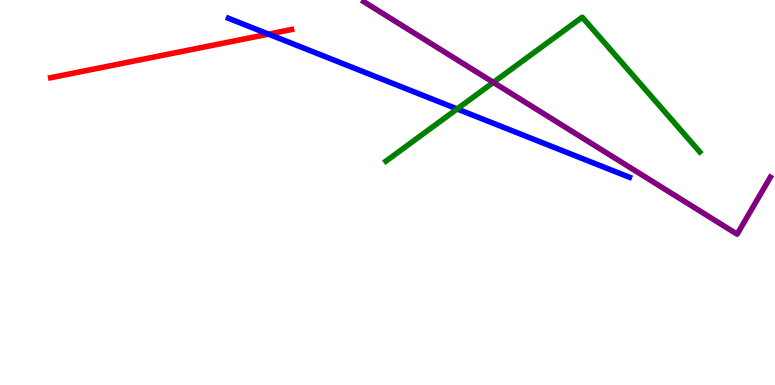[{'lines': ['blue', 'red'], 'intersections': [{'x': 3.46, 'y': 9.11}]}, {'lines': ['green', 'red'], 'intersections': []}, {'lines': ['purple', 'red'], 'intersections': []}, {'lines': ['blue', 'green'], 'intersections': [{'x': 5.9, 'y': 7.17}]}, {'lines': ['blue', 'purple'], 'intersections': []}, {'lines': ['green', 'purple'], 'intersections': [{'x': 6.37, 'y': 7.86}]}]